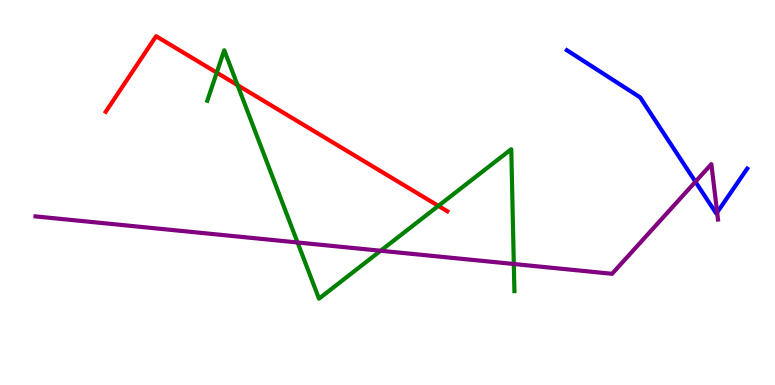[{'lines': ['blue', 'red'], 'intersections': []}, {'lines': ['green', 'red'], 'intersections': [{'x': 2.8, 'y': 8.11}, {'x': 3.07, 'y': 7.79}, {'x': 5.66, 'y': 4.65}]}, {'lines': ['purple', 'red'], 'intersections': []}, {'lines': ['blue', 'green'], 'intersections': []}, {'lines': ['blue', 'purple'], 'intersections': [{'x': 8.97, 'y': 5.28}, {'x': 9.25, 'y': 4.48}]}, {'lines': ['green', 'purple'], 'intersections': [{'x': 3.84, 'y': 3.7}, {'x': 4.91, 'y': 3.49}, {'x': 6.63, 'y': 3.14}]}]